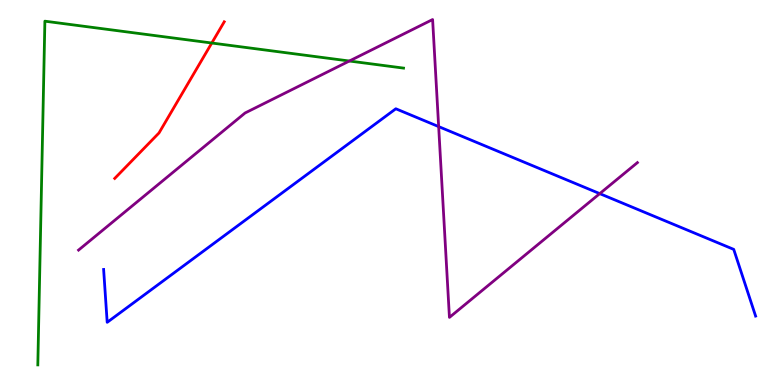[{'lines': ['blue', 'red'], 'intersections': []}, {'lines': ['green', 'red'], 'intersections': [{'x': 2.73, 'y': 8.88}]}, {'lines': ['purple', 'red'], 'intersections': []}, {'lines': ['blue', 'green'], 'intersections': []}, {'lines': ['blue', 'purple'], 'intersections': [{'x': 5.66, 'y': 6.71}, {'x': 7.74, 'y': 4.97}]}, {'lines': ['green', 'purple'], 'intersections': [{'x': 4.51, 'y': 8.42}]}]